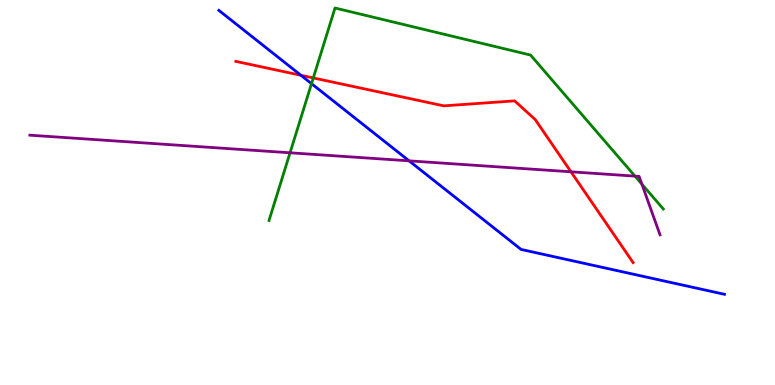[{'lines': ['blue', 'red'], 'intersections': [{'x': 3.88, 'y': 8.04}]}, {'lines': ['green', 'red'], 'intersections': [{'x': 4.04, 'y': 7.98}]}, {'lines': ['purple', 'red'], 'intersections': [{'x': 7.37, 'y': 5.54}]}, {'lines': ['blue', 'green'], 'intersections': [{'x': 4.02, 'y': 7.83}]}, {'lines': ['blue', 'purple'], 'intersections': [{'x': 5.28, 'y': 5.82}]}, {'lines': ['green', 'purple'], 'intersections': [{'x': 3.74, 'y': 6.03}, {'x': 8.19, 'y': 5.43}, {'x': 8.28, 'y': 5.22}]}]